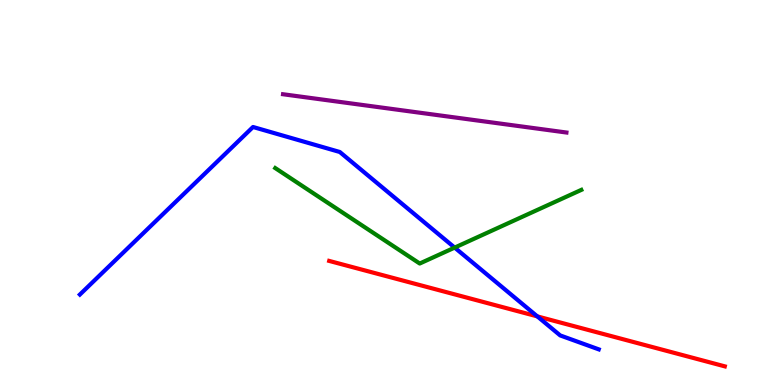[{'lines': ['blue', 'red'], 'intersections': [{'x': 6.93, 'y': 1.78}]}, {'lines': ['green', 'red'], 'intersections': []}, {'lines': ['purple', 'red'], 'intersections': []}, {'lines': ['blue', 'green'], 'intersections': [{'x': 5.87, 'y': 3.57}]}, {'lines': ['blue', 'purple'], 'intersections': []}, {'lines': ['green', 'purple'], 'intersections': []}]